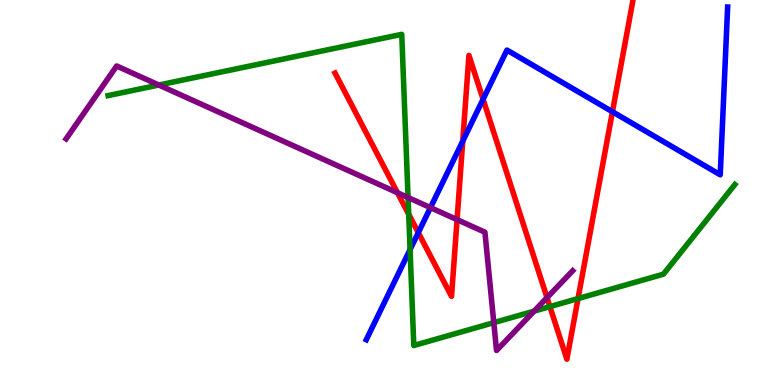[{'lines': ['blue', 'red'], 'intersections': [{'x': 5.4, 'y': 3.96}, {'x': 5.97, 'y': 6.33}, {'x': 6.23, 'y': 7.42}, {'x': 7.9, 'y': 7.1}]}, {'lines': ['green', 'red'], 'intersections': [{'x': 5.27, 'y': 4.43}, {'x': 7.1, 'y': 2.04}, {'x': 7.46, 'y': 2.24}]}, {'lines': ['purple', 'red'], 'intersections': [{'x': 5.13, 'y': 4.99}, {'x': 5.9, 'y': 4.3}, {'x': 7.06, 'y': 2.27}]}, {'lines': ['blue', 'green'], 'intersections': [{'x': 5.29, 'y': 3.52}]}, {'lines': ['blue', 'purple'], 'intersections': [{'x': 5.55, 'y': 4.61}]}, {'lines': ['green', 'purple'], 'intersections': [{'x': 2.05, 'y': 7.79}, {'x': 5.27, 'y': 4.87}, {'x': 6.37, 'y': 1.62}, {'x': 6.89, 'y': 1.92}]}]